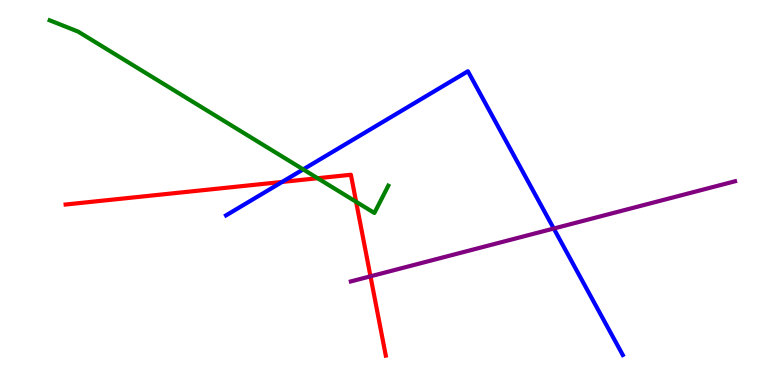[{'lines': ['blue', 'red'], 'intersections': [{'x': 3.64, 'y': 5.27}]}, {'lines': ['green', 'red'], 'intersections': [{'x': 4.1, 'y': 5.37}, {'x': 4.6, 'y': 4.76}]}, {'lines': ['purple', 'red'], 'intersections': [{'x': 4.78, 'y': 2.82}]}, {'lines': ['blue', 'green'], 'intersections': [{'x': 3.91, 'y': 5.6}]}, {'lines': ['blue', 'purple'], 'intersections': [{'x': 7.15, 'y': 4.06}]}, {'lines': ['green', 'purple'], 'intersections': []}]